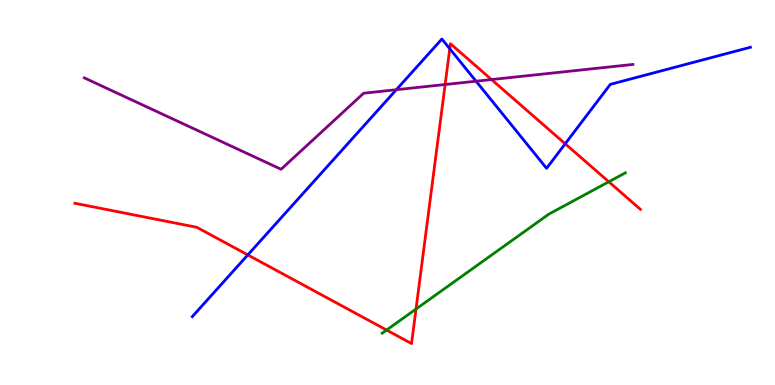[{'lines': ['blue', 'red'], 'intersections': [{'x': 3.2, 'y': 3.38}, {'x': 5.8, 'y': 8.73}, {'x': 7.29, 'y': 6.27}]}, {'lines': ['green', 'red'], 'intersections': [{'x': 4.99, 'y': 1.43}, {'x': 5.37, 'y': 1.97}, {'x': 7.86, 'y': 5.28}]}, {'lines': ['purple', 'red'], 'intersections': [{'x': 5.74, 'y': 7.81}, {'x': 6.34, 'y': 7.93}]}, {'lines': ['blue', 'green'], 'intersections': []}, {'lines': ['blue', 'purple'], 'intersections': [{'x': 5.11, 'y': 7.67}, {'x': 6.14, 'y': 7.89}]}, {'lines': ['green', 'purple'], 'intersections': []}]